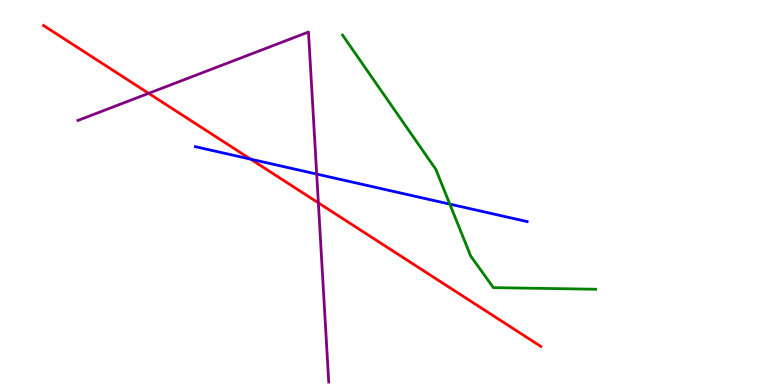[{'lines': ['blue', 'red'], 'intersections': [{'x': 3.23, 'y': 5.87}]}, {'lines': ['green', 'red'], 'intersections': []}, {'lines': ['purple', 'red'], 'intersections': [{'x': 1.92, 'y': 7.58}, {'x': 4.11, 'y': 4.73}]}, {'lines': ['blue', 'green'], 'intersections': [{'x': 5.8, 'y': 4.7}]}, {'lines': ['blue', 'purple'], 'intersections': [{'x': 4.09, 'y': 5.48}]}, {'lines': ['green', 'purple'], 'intersections': []}]